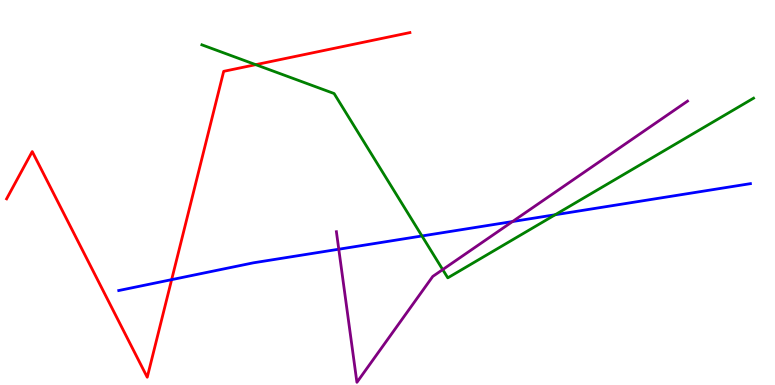[{'lines': ['blue', 'red'], 'intersections': [{'x': 2.21, 'y': 2.74}]}, {'lines': ['green', 'red'], 'intersections': [{'x': 3.3, 'y': 8.32}]}, {'lines': ['purple', 'red'], 'intersections': []}, {'lines': ['blue', 'green'], 'intersections': [{'x': 5.44, 'y': 3.87}, {'x': 7.16, 'y': 4.42}]}, {'lines': ['blue', 'purple'], 'intersections': [{'x': 4.37, 'y': 3.53}, {'x': 6.61, 'y': 4.25}]}, {'lines': ['green', 'purple'], 'intersections': [{'x': 5.71, 'y': 3.0}]}]